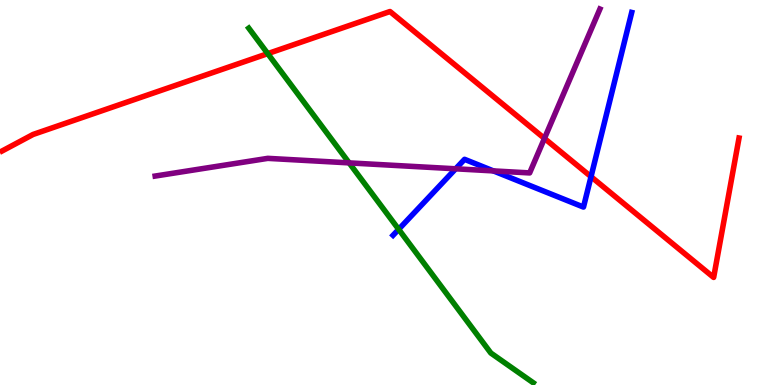[{'lines': ['blue', 'red'], 'intersections': [{'x': 7.63, 'y': 5.41}]}, {'lines': ['green', 'red'], 'intersections': [{'x': 3.45, 'y': 8.61}]}, {'lines': ['purple', 'red'], 'intersections': [{'x': 7.03, 'y': 6.4}]}, {'lines': ['blue', 'green'], 'intersections': [{'x': 5.14, 'y': 4.04}]}, {'lines': ['blue', 'purple'], 'intersections': [{'x': 5.88, 'y': 5.62}, {'x': 6.37, 'y': 5.56}]}, {'lines': ['green', 'purple'], 'intersections': [{'x': 4.51, 'y': 5.77}]}]